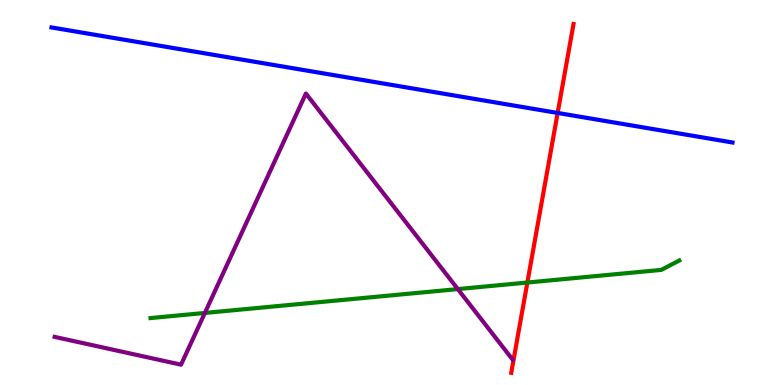[{'lines': ['blue', 'red'], 'intersections': [{'x': 7.2, 'y': 7.07}]}, {'lines': ['green', 'red'], 'intersections': [{'x': 6.8, 'y': 2.66}]}, {'lines': ['purple', 'red'], 'intersections': []}, {'lines': ['blue', 'green'], 'intersections': []}, {'lines': ['blue', 'purple'], 'intersections': []}, {'lines': ['green', 'purple'], 'intersections': [{'x': 2.64, 'y': 1.87}, {'x': 5.91, 'y': 2.49}]}]